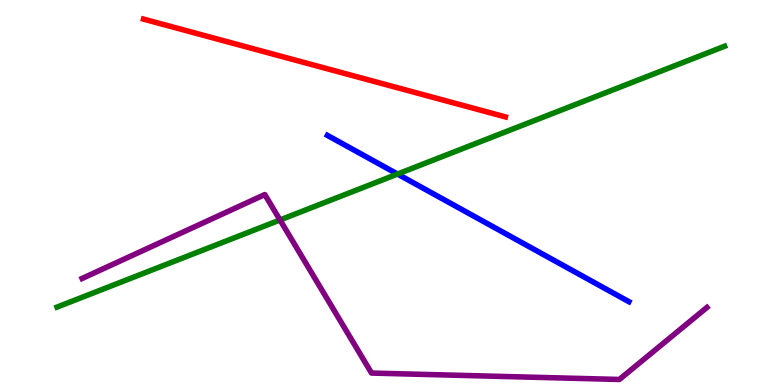[{'lines': ['blue', 'red'], 'intersections': []}, {'lines': ['green', 'red'], 'intersections': []}, {'lines': ['purple', 'red'], 'intersections': []}, {'lines': ['blue', 'green'], 'intersections': [{'x': 5.13, 'y': 5.48}]}, {'lines': ['blue', 'purple'], 'intersections': []}, {'lines': ['green', 'purple'], 'intersections': [{'x': 3.61, 'y': 4.29}]}]